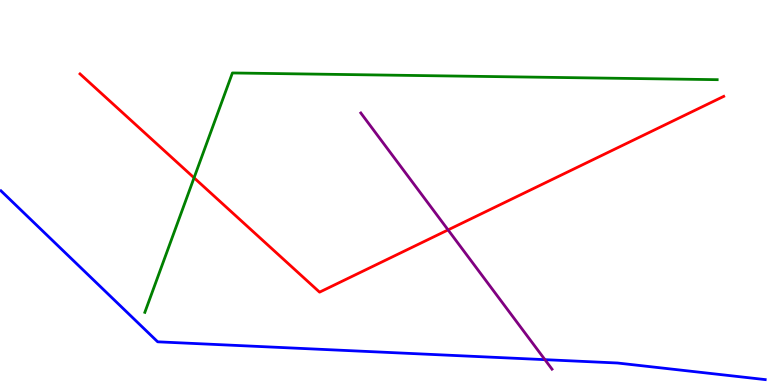[{'lines': ['blue', 'red'], 'intersections': []}, {'lines': ['green', 'red'], 'intersections': [{'x': 2.5, 'y': 5.38}]}, {'lines': ['purple', 'red'], 'intersections': [{'x': 5.78, 'y': 4.03}]}, {'lines': ['blue', 'green'], 'intersections': []}, {'lines': ['blue', 'purple'], 'intersections': [{'x': 7.03, 'y': 0.658}]}, {'lines': ['green', 'purple'], 'intersections': []}]